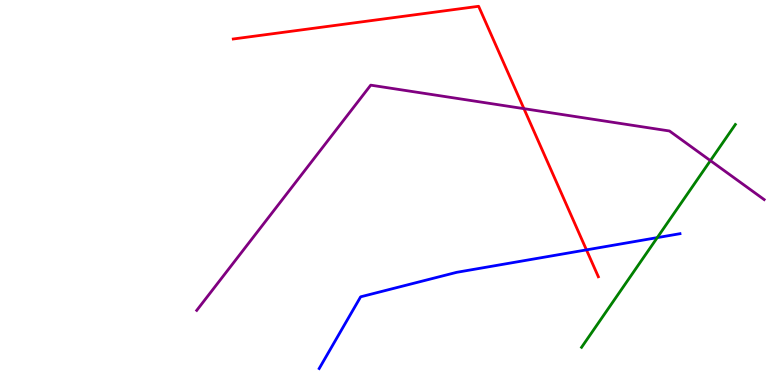[{'lines': ['blue', 'red'], 'intersections': [{'x': 7.57, 'y': 3.51}]}, {'lines': ['green', 'red'], 'intersections': []}, {'lines': ['purple', 'red'], 'intersections': [{'x': 6.76, 'y': 7.18}]}, {'lines': ['blue', 'green'], 'intersections': [{'x': 8.48, 'y': 3.83}]}, {'lines': ['blue', 'purple'], 'intersections': []}, {'lines': ['green', 'purple'], 'intersections': [{'x': 9.17, 'y': 5.83}]}]